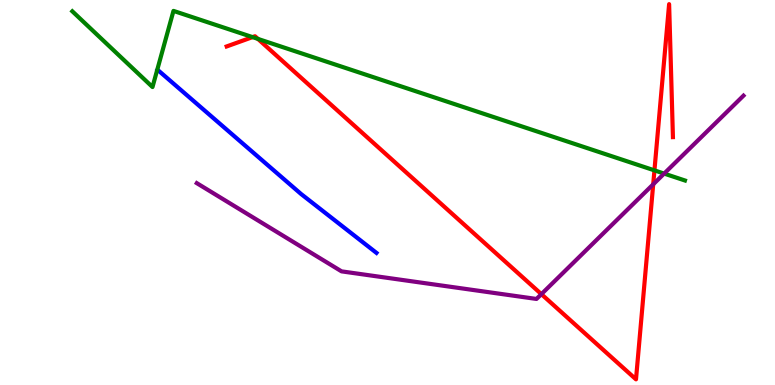[{'lines': ['blue', 'red'], 'intersections': []}, {'lines': ['green', 'red'], 'intersections': [{'x': 3.26, 'y': 9.04}, {'x': 3.33, 'y': 8.99}, {'x': 8.44, 'y': 5.57}]}, {'lines': ['purple', 'red'], 'intersections': [{'x': 6.99, 'y': 2.36}, {'x': 8.43, 'y': 5.21}]}, {'lines': ['blue', 'green'], 'intersections': []}, {'lines': ['blue', 'purple'], 'intersections': []}, {'lines': ['green', 'purple'], 'intersections': [{'x': 8.57, 'y': 5.49}]}]